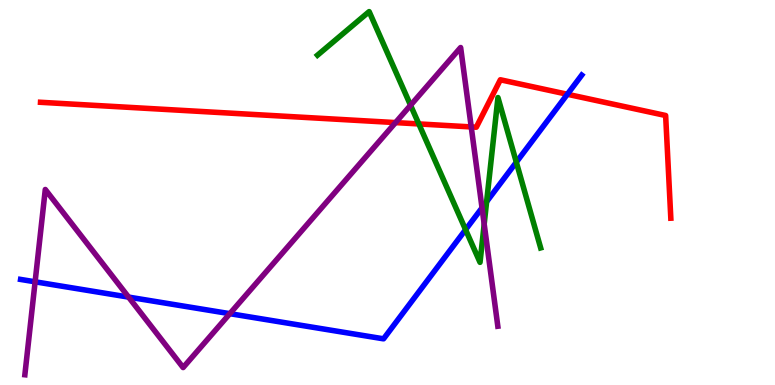[{'lines': ['blue', 'red'], 'intersections': [{'x': 7.32, 'y': 7.55}]}, {'lines': ['green', 'red'], 'intersections': [{'x': 5.4, 'y': 6.78}]}, {'lines': ['purple', 'red'], 'intersections': [{'x': 5.1, 'y': 6.82}, {'x': 6.08, 'y': 6.7}]}, {'lines': ['blue', 'green'], 'intersections': [{'x': 6.01, 'y': 4.03}, {'x': 6.28, 'y': 4.76}, {'x': 6.66, 'y': 5.79}]}, {'lines': ['blue', 'purple'], 'intersections': [{'x': 0.453, 'y': 2.68}, {'x': 1.66, 'y': 2.28}, {'x': 2.97, 'y': 1.85}, {'x': 6.22, 'y': 4.6}]}, {'lines': ['green', 'purple'], 'intersections': [{'x': 5.3, 'y': 7.27}, {'x': 6.25, 'y': 4.18}]}]